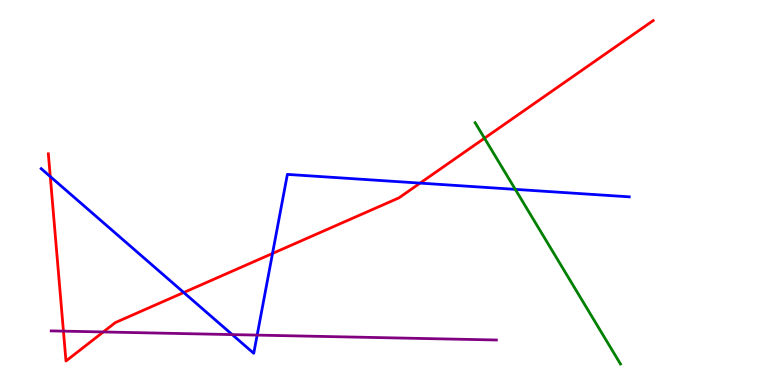[{'lines': ['blue', 'red'], 'intersections': [{'x': 0.649, 'y': 5.41}, {'x': 2.37, 'y': 2.4}, {'x': 3.52, 'y': 3.42}, {'x': 5.42, 'y': 5.24}]}, {'lines': ['green', 'red'], 'intersections': [{'x': 6.25, 'y': 6.41}]}, {'lines': ['purple', 'red'], 'intersections': [{'x': 0.819, 'y': 1.4}, {'x': 1.33, 'y': 1.38}]}, {'lines': ['blue', 'green'], 'intersections': [{'x': 6.65, 'y': 5.08}]}, {'lines': ['blue', 'purple'], 'intersections': [{'x': 3.0, 'y': 1.31}, {'x': 3.32, 'y': 1.3}]}, {'lines': ['green', 'purple'], 'intersections': []}]